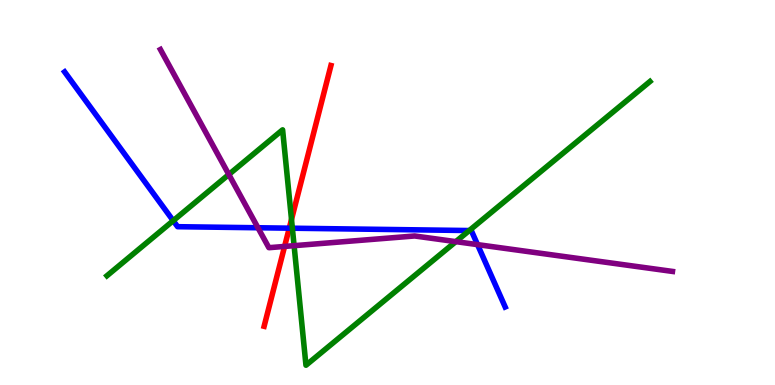[{'lines': ['blue', 'red'], 'intersections': [{'x': 3.73, 'y': 4.07}]}, {'lines': ['green', 'red'], 'intersections': [{'x': 3.76, 'y': 4.3}]}, {'lines': ['purple', 'red'], 'intersections': [{'x': 3.67, 'y': 3.6}]}, {'lines': ['blue', 'green'], 'intersections': [{'x': 2.24, 'y': 4.27}, {'x': 3.77, 'y': 4.07}, {'x': 6.06, 'y': 4.01}]}, {'lines': ['blue', 'purple'], 'intersections': [{'x': 3.33, 'y': 4.08}, {'x': 6.16, 'y': 3.65}]}, {'lines': ['green', 'purple'], 'intersections': [{'x': 2.95, 'y': 5.47}, {'x': 3.79, 'y': 3.62}, {'x': 5.88, 'y': 3.72}]}]